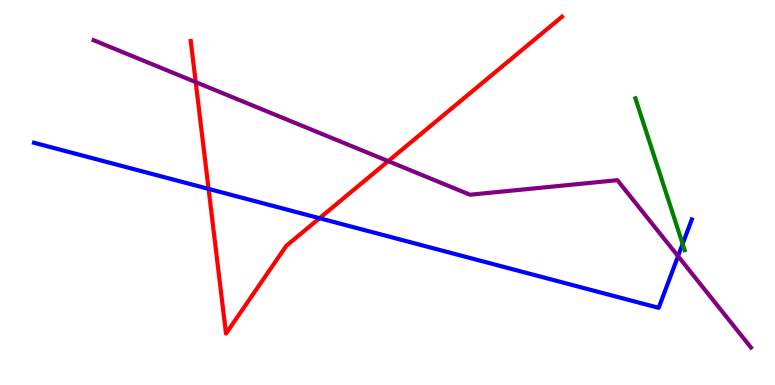[{'lines': ['blue', 'red'], 'intersections': [{'x': 2.69, 'y': 5.09}, {'x': 4.12, 'y': 4.33}]}, {'lines': ['green', 'red'], 'intersections': []}, {'lines': ['purple', 'red'], 'intersections': [{'x': 2.53, 'y': 7.87}, {'x': 5.01, 'y': 5.81}]}, {'lines': ['blue', 'green'], 'intersections': [{'x': 8.81, 'y': 3.67}]}, {'lines': ['blue', 'purple'], 'intersections': [{'x': 8.75, 'y': 3.35}]}, {'lines': ['green', 'purple'], 'intersections': []}]